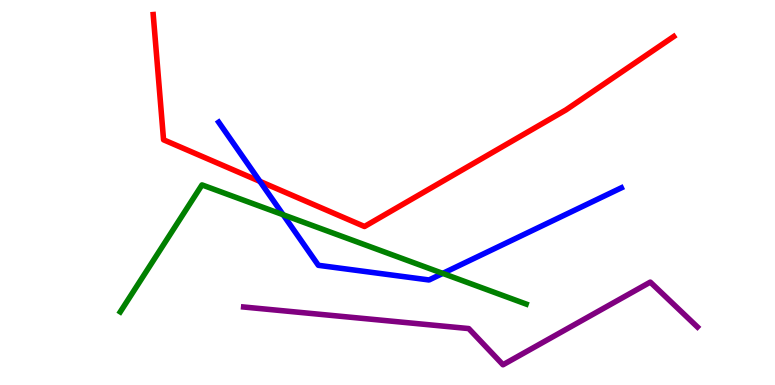[{'lines': ['blue', 'red'], 'intersections': [{'x': 3.35, 'y': 5.29}]}, {'lines': ['green', 'red'], 'intersections': []}, {'lines': ['purple', 'red'], 'intersections': []}, {'lines': ['blue', 'green'], 'intersections': [{'x': 3.65, 'y': 4.42}, {'x': 5.71, 'y': 2.9}]}, {'lines': ['blue', 'purple'], 'intersections': []}, {'lines': ['green', 'purple'], 'intersections': []}]